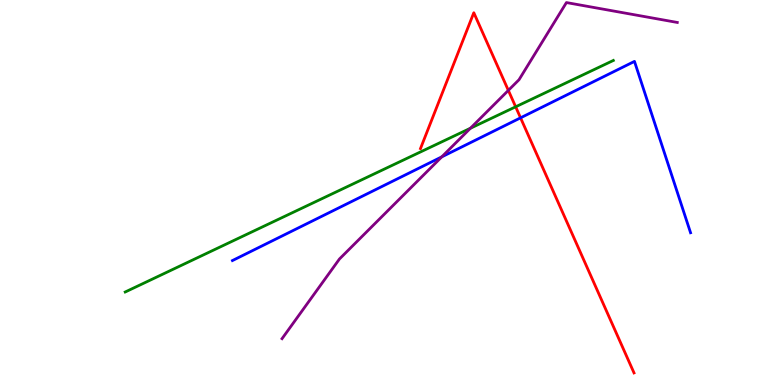[{'lines': ['blue', 'red'], 'intersections': [{'x': 6.72, 'y': 6.94}]}, {'lines': ['green', 'red'], 'intersections': [{'x': 6.65, 'y': 7.23}]}, {'lines': ['purple', 'red'], 'intersections': [{'x': 6.56, 'y': 7.65}]}, {'lines': ['blue', 'green'], 'intersections': []}, {'lines': ['blue', 'purple'], 'intersections': [{'x': 5.7, 'y': 5.93}]}, {'lines': ['green', 'purple'], 'intersections': [{'x': 6.07, 'y': 6.67}]}]